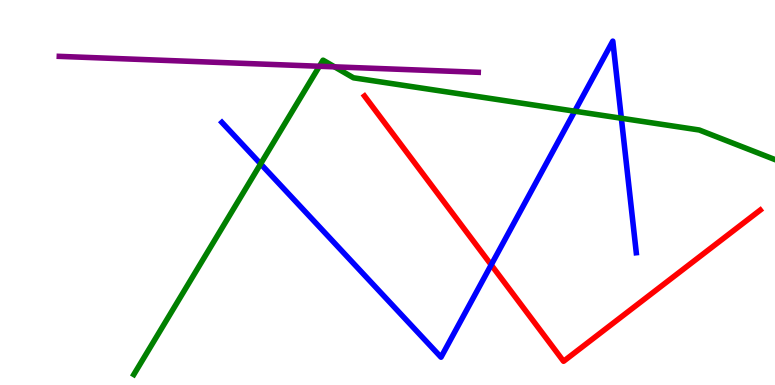[{'lines': ['blue', 'red'], 'intersections': [{'x': 6.34, 'y': 3.12}]}, {'lines': ['green', 'red'], 'intersections': []}, {'lines': ['purple', 'red'], 'intersections': []}, {'lines': ['blue', 'green'], 'intersections': [{'x': 3.36, 'y': 5.74}, {'x': 7.42, 'y': 7.11}, {'x': 8.02, 'y': 6.93}]}, {'lines': ['blue', 'purple'], 'intersections': []}, {'lines': ['green', 'purple'], 'intersections': [{'x': 4.12, 'y': 8.28}, {'x': 4.32, 'y': 8.26}]}]